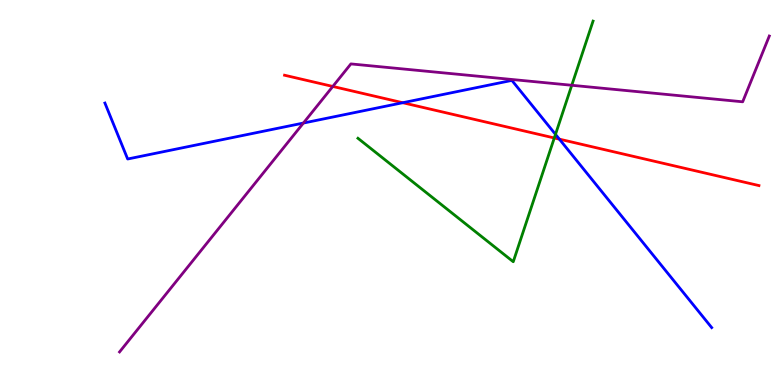[{'lines': ['blue', 'red'], 'intersections': [{'x': 5.2, 'y': 7.33}, {'x': 7.22, 'y': 6.39}]}, {'lines': ['green', 'red'], 'intersections': [{'x': 7.15, 'y': 6.42}]}, {'lines': ['purple', 'red'], 'intersections': [{'x': 4.29, 'y': 7.75}]}, {'lines': ['blue', 'green'], 'intersections': [{'x': 7.17, 'y': 6.51}]}, {'lines': ['blue', 'purple'], 'intersections': [{'x': 3.91, 'y': 6.8}]}, {'lines': ['green', 'purple'], 'intersections': [{'x': 7.38, 'y': 7.79}]}]